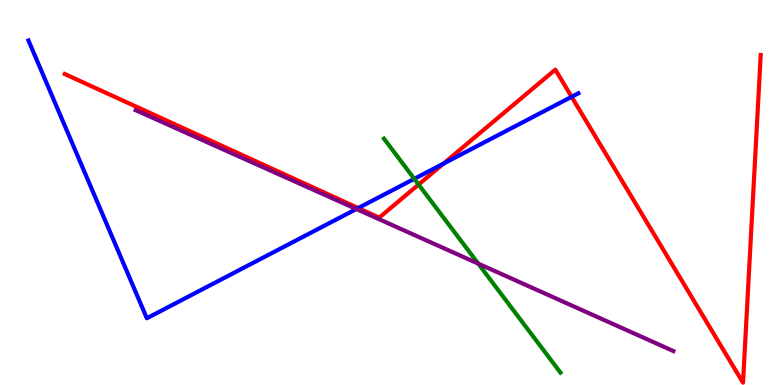[{'lines': ['blue', 'red'], 'intersections': [{'x': 4.62, 'y': 4.6}, {'x': 5.72, 'y': 5.75}, {'x': 7.38, 'y': 7.49}]}, {'lines': ['green', 'red'], 'intersections': [{'x': 5.4, 'y': 5.21}]}, {'lines': ['purple', 'red'], 'intersections': []}, {'lines': ['blue', 'green'], 'intersections': [{'x': 5.35, 'y': 5.36}]}, {'lines': ['blue', 'purple'], 'intersections': [{'x': 4.6, 'y': 4.57}]}, {'lines': ['green', 'purple'], 'intersections': [{'x': 6.17, 'y': 3.15}]}]